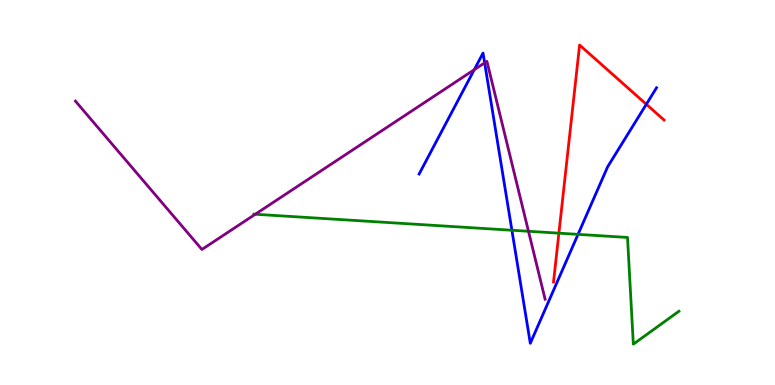[{'lines': ['blue', 'red'], 'intersections': [{'x': 8.34, 'y': 7.29}]}, {'lines': ['green', 'red'], 'intersections': [{'x': 7.21, 'y': 3.94}]}, {'lines': ['purple', 'red'], 'intersections': []}, {'lines': ['blue', 'green'], 'intersections': [{'x': 6.61, 'y': 4.02}, {'x': 7.46, 'y': 3.91}]}, {'lines': ['blue', 'purple'], 'intersections': [{'x': 6.12, 'y': 8.19}, {'x': 6.25, 'y': 8.37}]}, {'lines': ['green', 'purple'], 'intersections': [{'x': 3.29, 'y': 4.44}, {'x': 6.82, 'y': 3.99}]}]